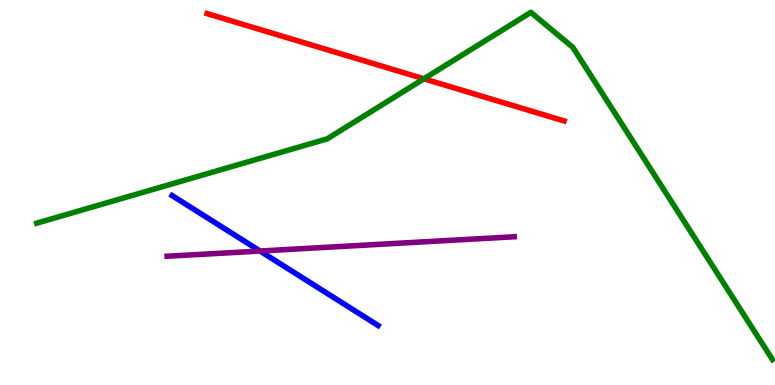[{'lines': ['blue', 'red'], 'intersections': []}, {'lines': ['green', 'red'], 'intersections': [{'x': 5.47, 'y': 7.95}]}, {'lines': ['purple', 'red'], 'intersections': []}, {'lines': ['blue', 'green'], 'intersections': []}, {'lines': ['blue', 'purple'], 'intersections': [{'x': 3.36, 'y': 3.48}]}, {'lines': ['green', 'purple'], 'intersections': []}]